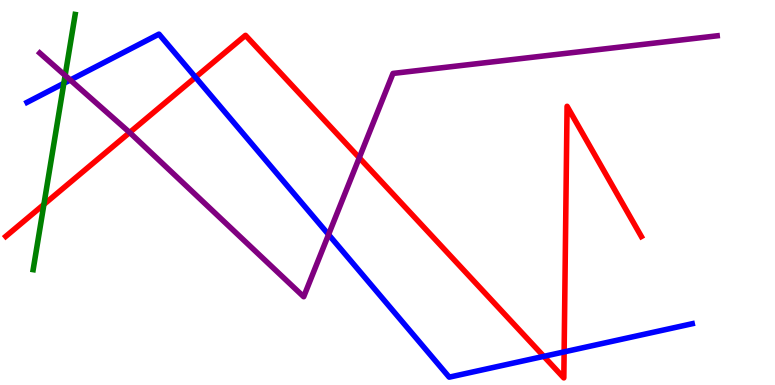[{'lines': ['blue', 'red'], 'intersections': [{'x': 2.52, 'y': 7.99}, {'x': 7.02, 'y': 0.744}, {'x': 7.28, 'y': 0.86}]}, {'lines': ['green', 'red'], 'intersections': [{'x': 0.566, 'y': 4.69}]}, {'lines': ['purple', 'red'], 'intersections': [{'x': 1.67, 'y': 6.56}, {'x': 4.64, 'y': 5.9}]}, {'lines': ['blue', 'green'], 'intersections': [{'x': 0.824, 'y': 7.84}]}, {'lines': ['blue', 'purple'], 'intersections': [{'x': 0.907, 'y': 7.92}, {'x': 4.24, 'y': 3.91}]}, {'lines': ['green', 'purple'], 'intersections': [{'x': 0.84, 'y': 8.04}]}]